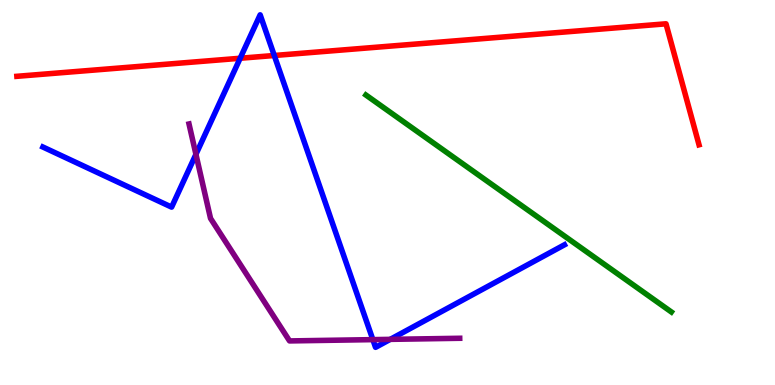[{'lines': ['blue', 'red'], 'intersections': [{'x': 3.1, 'y': 8.49}, {'x': 3.54, 'y': 8.56}]}, {'lines': ['green', 'red'], 'intersections': []}, {'lines': ['purple', 'red'], 'intersections': []}, {'lines': ['blue', 'green'], 'intersections': []}, {'lines': ['blue', 'purple'], 'intersections': [{'x': 2.53, 'y': 5.99}, {'x': 4.81, 'y': 1.18}, {'x': 5.04, 'y': 1.19}]}, {'lines': ['green', 'purple'], 'intersections': []}]